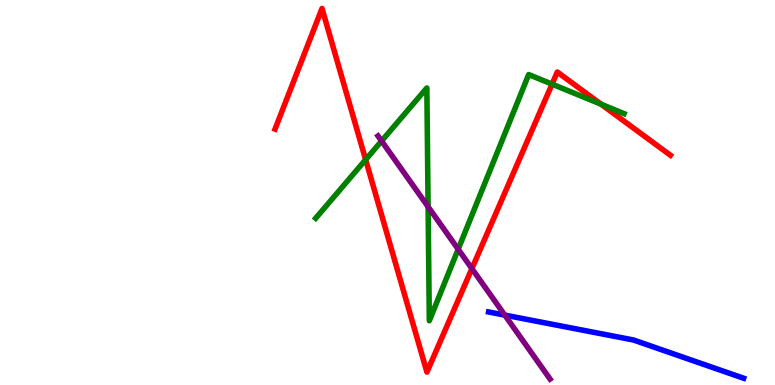[{'lines': ['blue', 'red'], 'intersections': []}, {'lines': ['green', 'red'], 'intersections': [{'x': 4.72, 'y': 5.85}, {'x': 7.12, 'y': 7.81}, {'x': 7.76, 'y': 7.29}]}, {'lines': ['purple', 'red'], 'intersections': [{'x': 6.09, 'y': 3.02}]}, {'lines': ['blue', 'green'], 'intersections': []}, {'lines': ['blue', 'purple'], 'intersections': [{'x': 6.51, 'y': 1.82}]}, {'lines': ['green', 'purple'], 'intersections': [{'x': 4.92, 'y': 6.34}, {'x': 5.52, 'y': 4.63}, {'x': 5.91, 'y': 3.53}]}]